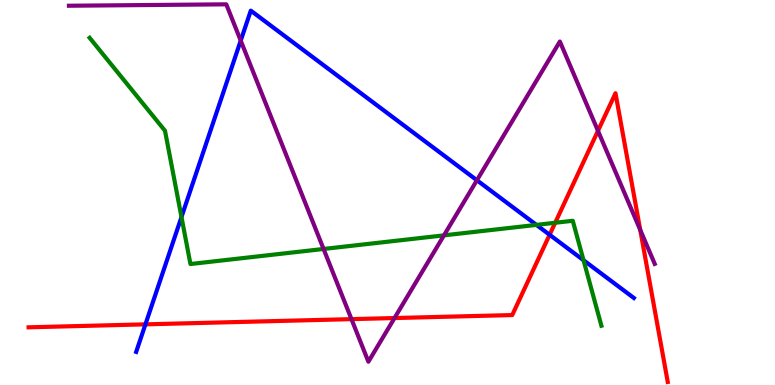[{'lines': ['blue', 'red'], 'intersections': [{'x': 1.88, 'y': 1.58}, {'x': 7.09, 'y': 3.9}]}, {'lines': ['green', 'red'], 'intersections': [{'x': 7.16, 'y': 4.21}]}, {'lines': ['purple', 'red'], 'intersections': [{'x': 4.54, 'y': 1.71}, {'x': 5.09, 'y': 1.74}, {'x': 7.72, 'y': 6.6}, {'x': 8.26, 'y': 4.03}]}, {'lines': ['blue', 'green'], 'intersections': [{'x': 2.34, 'y': 4.36}, {'x': 6.92, 'y': 4.16}, {'x': 7.53, 'y': 3.24}]}, {'lines': ['blue', 'purple'], 'intersections': [{'x': 3.11, 'y': 8.94}, {'x': 6.15, 'y': 5.32}]}, {'lines': ['green', 'purple'], 'intersections': [{'x': 4.18, 'y': 3.53}, {'x': 5.73, 'y': 3.89}]}]